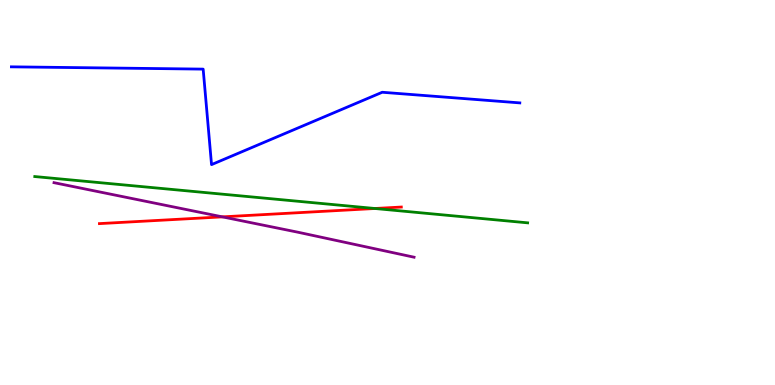[{'lines': ['blue', 'red'], 'intersections': []}, {'lines': ['green', 'red'], 'intersections': [{'x': 4.84, 'y': 4.58}]}, {'lines': ['purple', 'red'], 'intersections': [{'x': 2.87, 'y': 4.37}]}, {'lines': ['blue', 'green'], 'intersections': []}, {'lines': ['blue', 'purple'], 'intersections': []}, {'lines': ['green', 'purple'], 'intersections': []}]